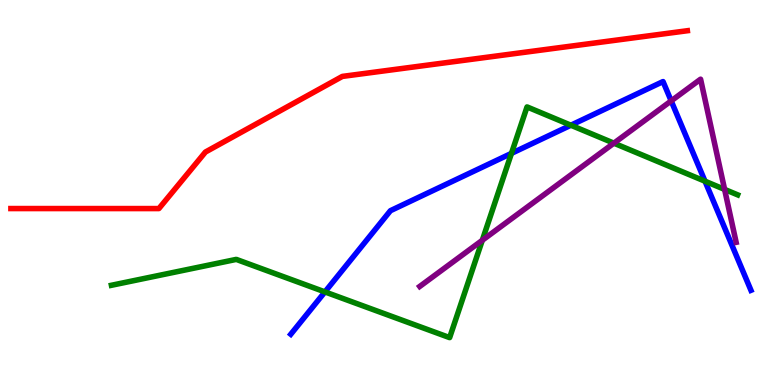[{'lines': ['blue', 'red'], 'intersections': []}, {'lines': ['green', 'red'], 'intersections': []}, {'lines': ['purple', 'red'], 'intersections': []}, {'lines': ['blue', 'green'], 'intersections': [{'x': 4.19, 'y': 2.42}, {'x': 6.6, 'y': 6.02}, {'x': 7.37, 'y': 6.75}, {'x': 9.1, 'y': 5.29}]}, {'lines': ['blue', 'purple'], 'intersections': [{'x': 8.66, 'y': 7.38}]}, {'lines': ['green', 'purple'], 'intersections': [{'x': 6.22, 'y': 3.76}, {'x': 7.92, 'y': 6.28}, {'x': 9.35, 'y': 5.08}]}]